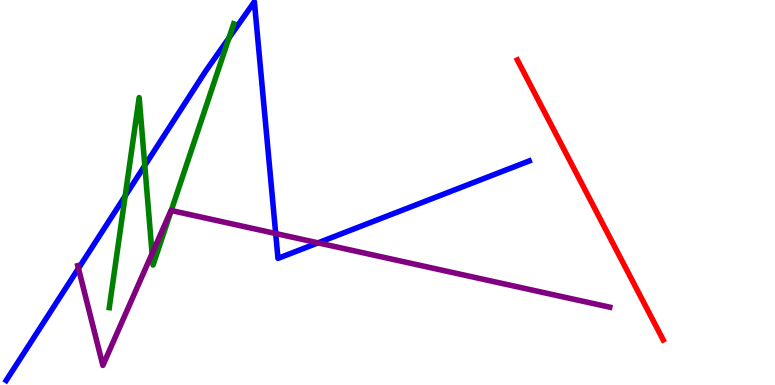[{'lines': ['blue', 'red'], 'intersections': []}, {'lines': ['green', 'red'], 'intersections': []}, {'lines': ['purple', 'red'], 'intersections': []}, {'lines': ['blue', 'green'], 'intersections': [{'x': 1.62, 'y': 4.91}, {'x': 1.87, 'y': 5.7}, {'x': 2.95, 'y': 9.01}]}, {'lines': ['blue', 'purple'], 'intersections': [{'x': 1.01, 'y': 3.03}, {'x': 3.56, 'y': 3.93}, {'x': 4.1, 'y': 3.69}]}, {'lines': ['green', 'purple'], 'intersections': [{'x': 1.96, 'y': 3.41}, {'x': 2.21, 'y': 4.53}]}]